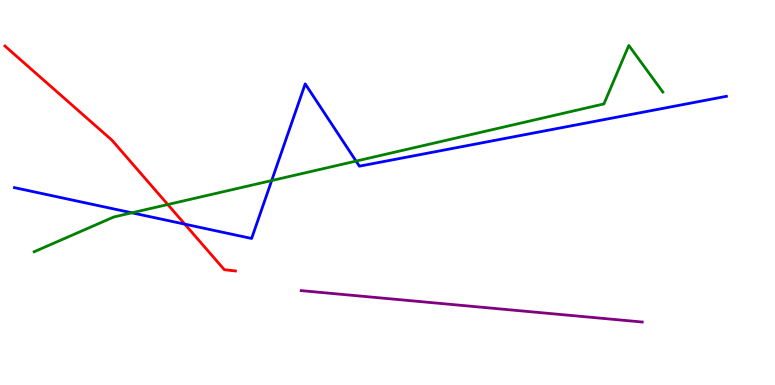[{'lines': ['blue', 'red'], 'intersections': [{'x': 2.38, 'y': 4.18}]}, {'lines': ['green', 'red'], 'intersections': [{'x': 2.16, 'y': 4.69}]}, {'lines': ['purple', 'red'], 'intersections': []}, {'lines': ['blue', 'green'], 'intersections': [{'x': 1.7, 'y': 4.47}, {'x': 3.51, 'y': 5.31}, {'x': 4.59, 'y': 5.82}]}, {'lines': ['blue', 'purple'], 'intersections': []}, {'lines': ['green', 'purple'], 'intersections': []}]